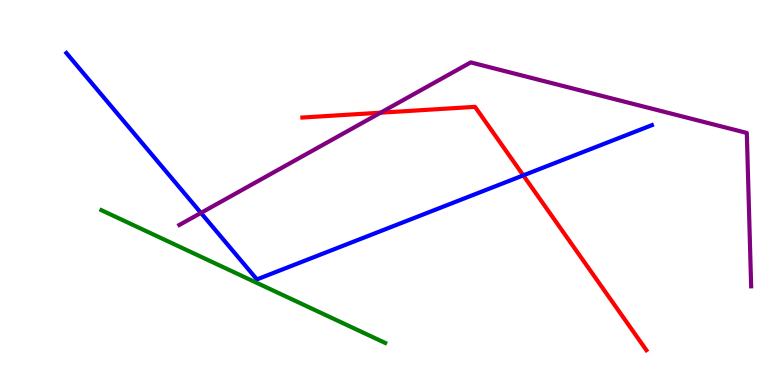[{'lines': ['blue', 'red'], 'intersections': [{'x': 6.75, 'y': 5.44}]}, {'lines': ['green', 'red'], 'intersections': []}, {'lines': ['purple', 'red'], 'intersections': [{'x': 4.91, 'y': 7.07}]}, {'lines': ['blue', 'green'], 'intersections': []}, {'lines': ['blue', 'purple'], 'intersections': [{'x': 2.59, 'y': 4.47}]}, {'lines': ['green', 'purple'], 'intersections': []}]